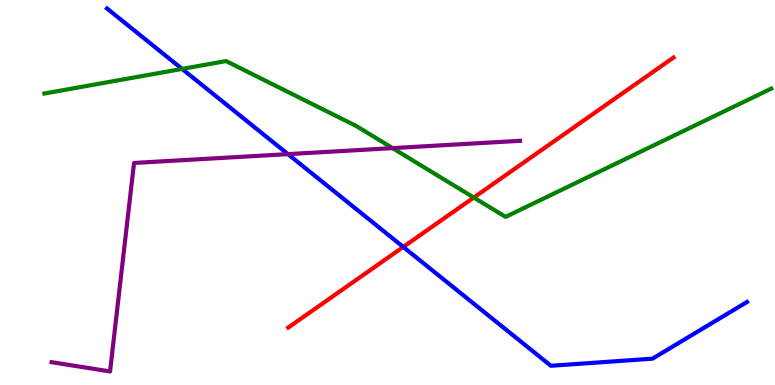[{'lines': ['blue', 'red'], 'intersections': [{'x': 5.2, 'y': 3.59}]}, {'lines': ['green', 'red'], 'intersections': [{'x': 6.11, 'y': 4.87}]}, {'lines': ['purple', 'red'], 'intersections': []}, {'lines': ['blue', 'green'], 'intersections': [{'x': 2.35, 'y': 8.21}]}, {'lines': ['blue', 'purple'], 'intersections': [{'x': 3.72, 'y': 6.0}]}, {'lines': ['green', 'purple'], 'intersections': [{'x': 5.07, 'y': 6.15}]}]